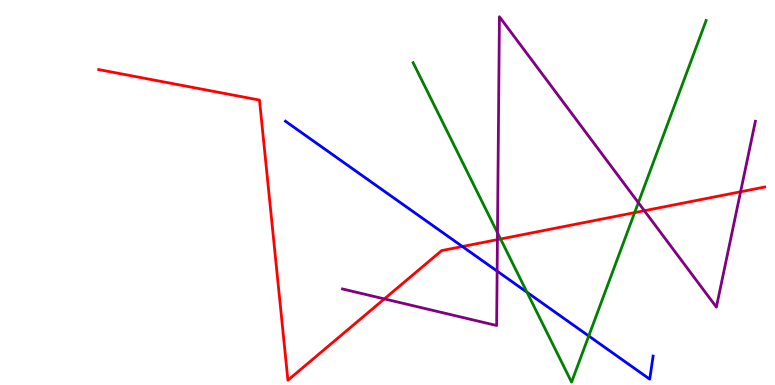[{'lines': ['blue', 'red'], 'intersections': [{'x': 5.97, 'y': 3.6}]}, {'lines': ['green', 'red'], 'intersections': [{'x': 6.46, 'y': 3.79}, {'x': 8.19, 'y': 4.48}]}, {'lines': ['purple', 'red'], 'intersections': [{'x': 4.96, 'y': 2.24}, {'x': 6.42, 'y': 3.78}, {'x': 8.31, 'y': 4.53}, {'x': 9.56, 'y': 5.02}]}, {'lines': ['blue', 'green'], 'intersections': [{'x': 6.8, 'y': 2.41}, {'x': 7.6, 'y': 1.27}]}, {'lines': ['blue', 'purple'], 'intersections': [{'x': 6.41, 'y': 2.96}]}, {'lines': ['green', 'purple'], 'intersections': [{'x': 6.42, 'y': 3.95}, {'x': 8.24, 'y': 4.74}]}]